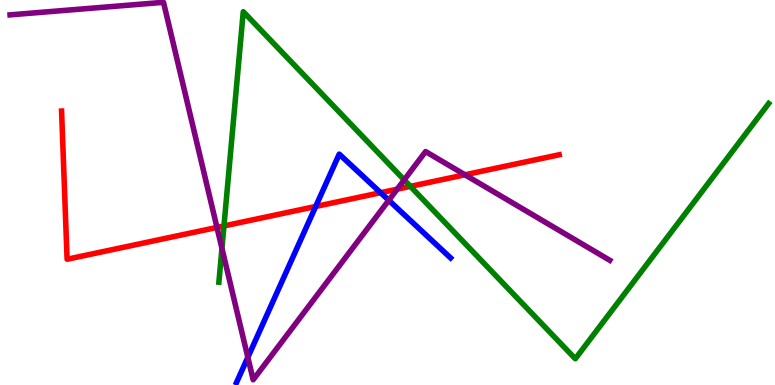[{'lines': ['blue', 'red'], 'intersections': [{'x': 4.07, 'y': 4.64}, {'x': 4.91, 'y': 5.0}]}, {'lines': ['green', 'red'], 'intersections': [{'x': 2.89, 'y': 4.13}, {'x': 5.3, 'y': 5.16}]}, {'lines': ['purple', 'red'], 'intersections': [{'x': 2.8, 'y': 4.09}, {'x': 5.12, 'y': 5.09}, {'x': 6.0, 'y': 5.46}]}, {'lines': ['blue', 'green'], 'intersections': []}, {'lines': ['blue', 'purple'], 'intersections': [{'x': 3.2, 'y': 0.718}, {'x': 5.02, 'y': 4.8}]}, {'lines': ['green', 'purple'], 'intersections': [{'x': 2.86, 'y': 3.55}, {'x': 5.22, 'y': 5.33}]}]